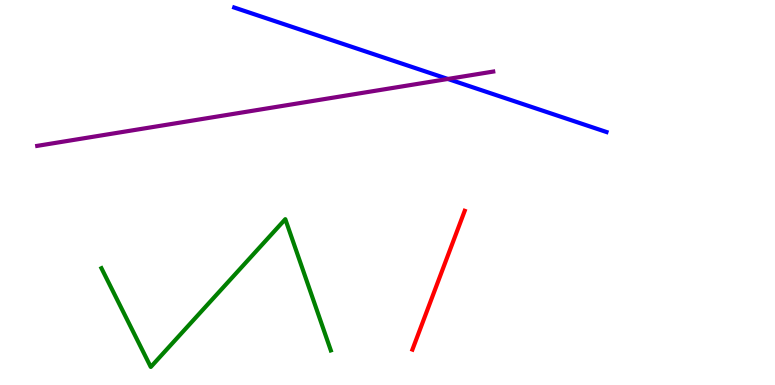[{'lines': ['blue', 'red'], 'intersections': []}, {'lines': ['green', 'red'], 'intersections': []}, {'lines': ['purple', 'red'], 'intersections': []}, {'lines': ['blue', 'green'], 'intersections': []}, {'lines': ['blue', 'purple'], 'intersections': [{'x': 5.78, 'y': 7.95}]}, {'lines': ['green', 'purple'], 'intersections': []}]